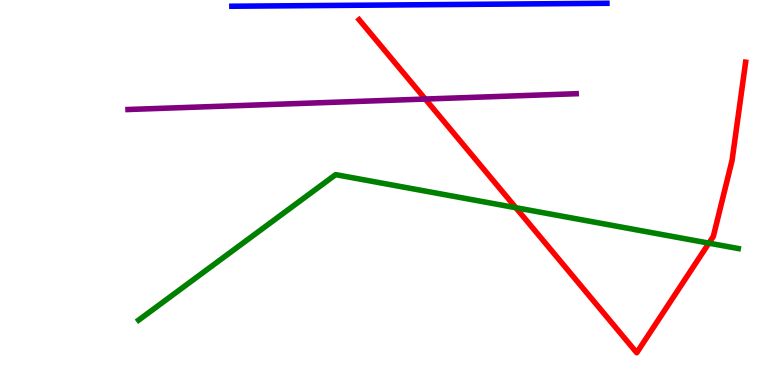[{'lines': ['blue', 'red'], 'intersections': []}, {'lines': ['green', 'red'], 'intersections': [{'x': 6.66, 'y': 4.6}, {'x': 9.15, 'y': 3.68}]}, {'lines': ['purple', 'red'], 'intersections': [{'x': 5.49, 'y': 7.43}]}, {'lines': ['blue', 'green'], 'intersections': []}, {'lines': ['blue', 'purple'], 'intersections': []}, {'lines': ['green', 'purple'], 'intersections': []}]